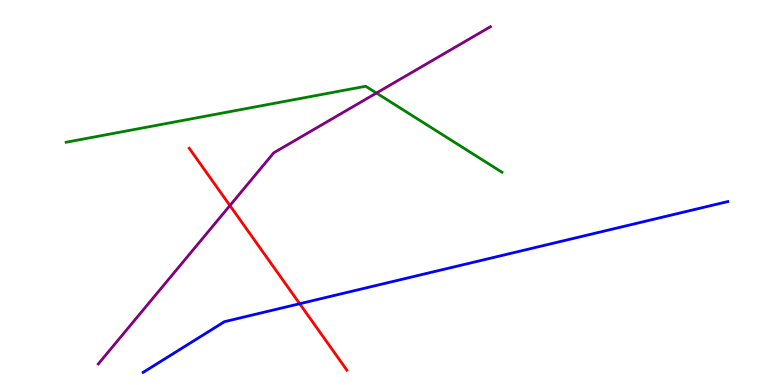[{'lines': ['blue', 'red'], 'intersections': [{'x': 3.87, 'y': 2.11}]}, {'lines': ['green', 'red'], 'intersections': []}, {'lines': ['purple', 'red'], 'intersections': [{'x': 2.97, 'y': 4.66}]}, {'lines': ['blue', 'green'], 'intersections': []}, {'lines': ['blue', 'purple'], 'intersections': []}, {'lines': ['green', 'purple'], 'intersections': [{'x': 4.86, 'y': 7.58}]}]